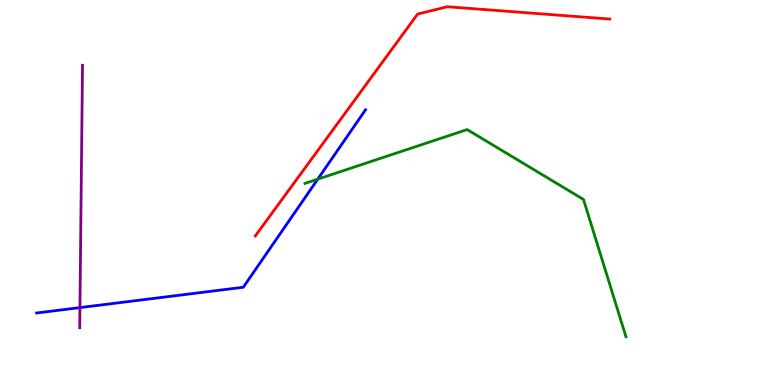[{'lines': ['blue', 'red'], 'intersections': []}, {'lines': ['green', 'red'], 'intersections': []}, {'lines': ['purple', 'red'], 'intersections': []}, {'lines': ['blue', 'green'], 'intersections': [{'x': 4.1, 'y': 5.35}]}, {'lines': ['blue', 'purple'], 'intersections': [{'x': 1.03, 'y': 2.01}]}, {'lines': ['green', 'purple'], 'intersections': []}]